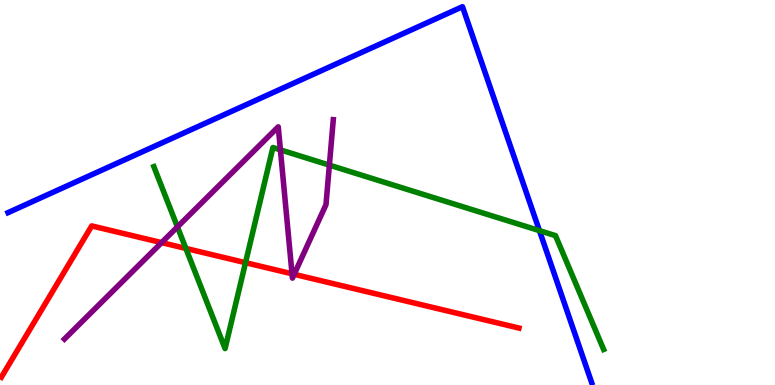[{'lines': ['blue', 'red'], 'intersections': []}, {'lines': ['green', 'red'], 'intersections': [{'x': 2.4, 'y': 3.55}, {'x': 3.17, 'y': 3.18}]}, {'lines': ['purple', 'red'], 'intersections': [{'x': 2.09, 'y': 3.7}, {'x': 3.77, 'y': 2.89}, {'x': 3.8, 'y': 2.87}]}, {'lines': ['blue', 'green'], 'intersections': [{'x': 6.96, 'y': 4.01}]}, {'lines': ['blue', 'purple'], 'intersections': []}, {'lines': ['green', 'purple'], 'intersections': [{'x': 2.29, 'y': 4.11}, {'x': 3.62, 'y': 6.11}, {'x': 4.25, 'y': 5.71}]}]